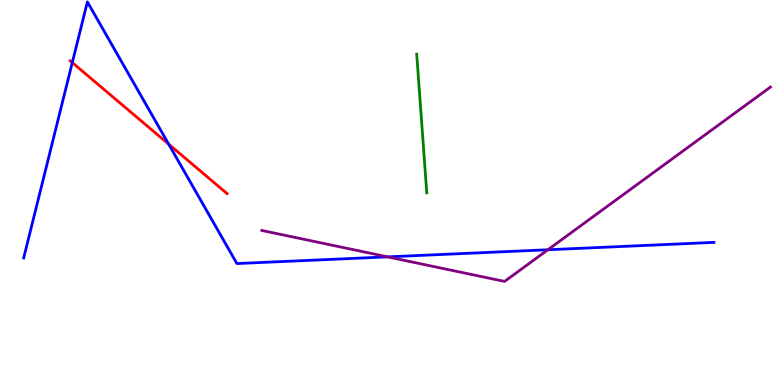[{'lines': ['blue', 'red'], 'intersections': [{'x': 0.933, 'y': 8.37}, {'x': 2.18, 'y': 6.25}]}, {'lines': ['green', 'red'], 'intersections': []}, {'lines': ['purple', 'red'], 'intersections': []}, {'lines': ['blue', 'green'], 'intersections': []}, {'lines': ['blue', 'purple'], 'intersections': [{'x': 5.0, 'y': 3.33}, {'x': 7.07, 'y': 3.51}]}, {'lines': ['green', 'purple'], 'intersections': []}]